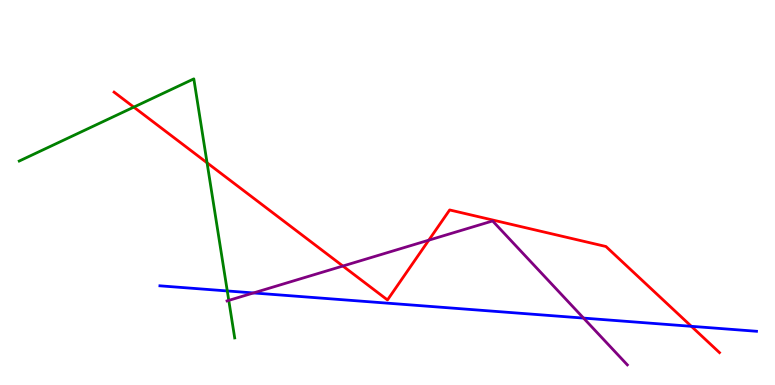[{'lines': ['blue', 'red'], 'intersections': [{'x': 8.92, 'y': 1.52}]}, {'lines': ['green', 'red'], 'intersections': [{'x': 1.73, 'y': 7.22}, {'x': 2.67, 'y': 5.77}]}, {'lines': ['purple', 'red'], 'intersections': [{'x': 4.42, 'y': 3.09}, {'x': 5.53, 'y': 3.76}]}, {'lines': ['blue', 'green'], 'intersections': [{'x': 2.93, 'y': 2.44}]}, {'lines': ['blue', 'purple'], 'intersections': [{'x': 3.27, 'y': 2.39}, {'x': 7.53, 'y': 1.74}]}, {'lines': ['green', 'purple'], 'intersections': [{'x': 2.95, 'y': 2.2}]}]